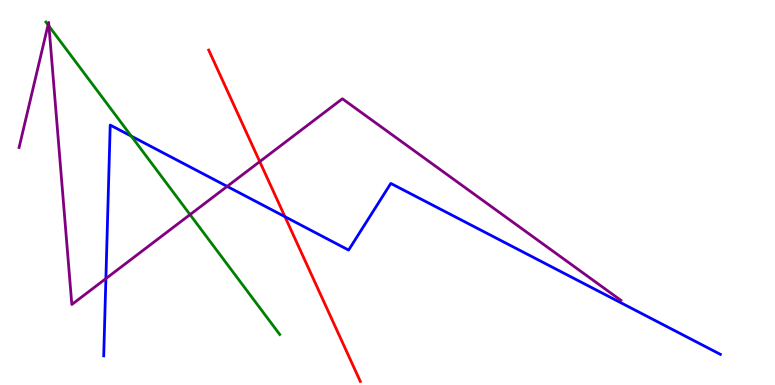[{'lines': ['blue', 'red'], 'intersections': [{'x': 3.68, 'y': 4.37}]}, {'lines': ['green', 'red'], 'intersections': []}, {'lines': ['purple', 'red'], 'intersections': [{'x': 3.35, 'y': 5.8}]}, {'lines': ['blue', 'green'], 'intersections': [{'x': 1.69, 'y': 6.46}]}, {'lines': ['blue', 'purple'], 'intersections': [{'x': 1.37, 'y': 2.76}, {'x': 2.93, 'y': 5.16}]}, {'lines': ['green', 'purple'], 'intersections': [{'x': 0.62, 'y': 9.35}, {'x': 0.632, 'y': 9.32}, {'x': 2.45, 'y': 4.43}]}]